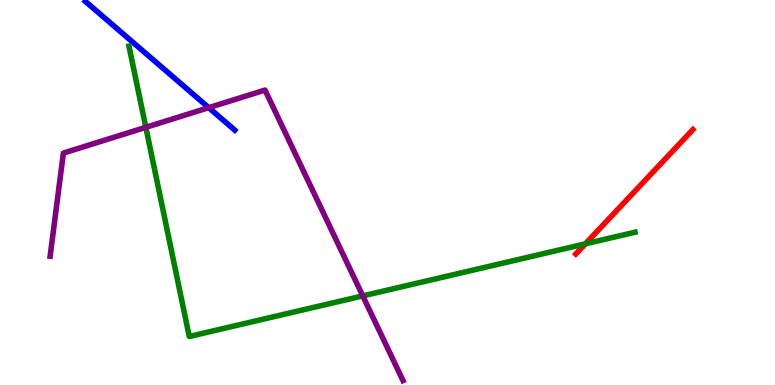[{'lines': ['blue', 'red'], 'intersections': []}, {'lines': ['green', 'red'], 'intersections': [{'x': 7.55, 'y': 3.67}]}, {'lines': ['purple', 'red'], 'intersections': []}, {'lines': ['blue', 'green'], 'intersections': []}, {'lines': ['blue', 'purple'], 'intersections': [{'x': 2.69, 'y': 7.2}]}, {'lines': ['green', 'purple'], 'intersections': [{'x': 1.88, 'y': 6.69}, {'x': 4.68, 'y': 2.31}]}]